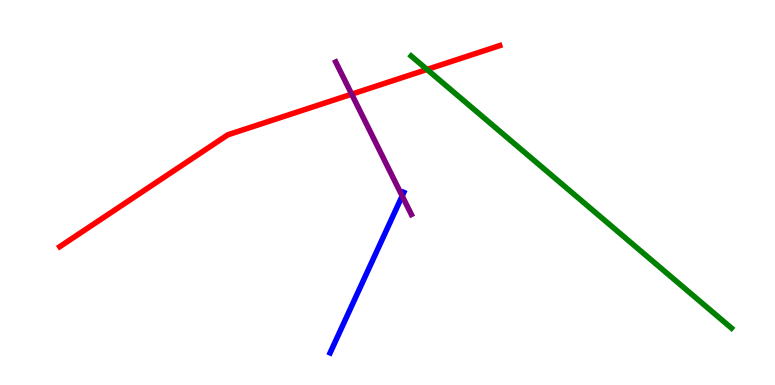[{'lines': ['blue', 'red'], 'intersections': []}, {'lines': ['green', 'red'], 'intersections': [{'x': 5.51, 'y': 8.2}]}, {'lines': ['purple', 'red'], 'intersections': [{'x': 4.54, 'y': 7.55}]}, {'lines': ['blue', 'green'], 'intersections': []}, {'lines': ['blue', 'purple'], 'intersections': [{'x': 5.19, 'y': 4.91}]}, {'lines': ['green', 'purple'], 'intersections': []}]